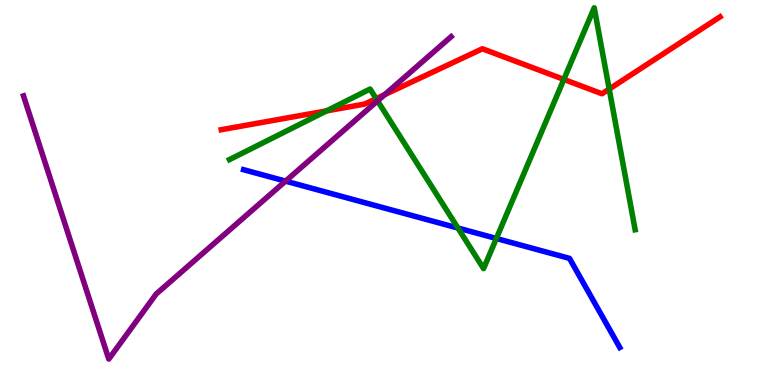[{'lines': ['blue', 'red'], 'intersections': []}, {'lines': ['green', 'red'], 'intersections': [{'x': 4.21, 'y': 7.12}, {'x': 4.85, 'y': 7.44}, {'x': 7.28, 'y': 7.94}, {'x': 7.86, 'y': 7.69}]}, {'lines': ['purple', 'red'], 'intersections': [{'x': 4.96, 'y': 7.54}]}, {'lines': ['blue', 'green'], 'intersections': [{'x': 5.91, 'y': 4.08}, {'x': 6.4, 'y': 3.81}]}, {'lines': ['blue', 'purple'], 'intersections': [{'x': 3.68, 'y': 5.3}]}, {'lines': ['green', 'purple'], 'intersections': [{'x': 4.87, 'y': 7.38}]}]